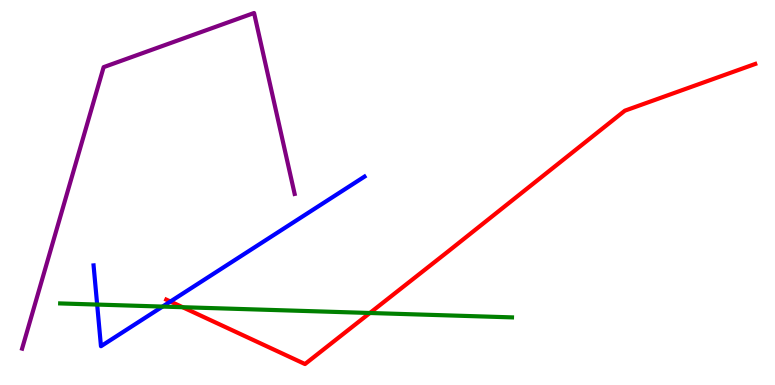[{'lines': ['blue', 'red'], 'intersections': [{'x': 2.2, 'y': 2.17}]}, {'lines': ['green', 'red'], 'intersections': [{'x': 2.36, 'y': 2.02}, {'x': 4.77, 'y': 1.87}]}, {'lines': ['purple', 'red'], 'intersections': []}, {'lines': ['blue', 'green'], 'intersections': [{'x': 1.25, 'y': 2.09}, {'x': 2.1, 'y': 2.04}]}, {'lines': ['blue', 'purple'], 'intersections': []}, {'lines': ['green', 'purple'], 'intersections': []}]